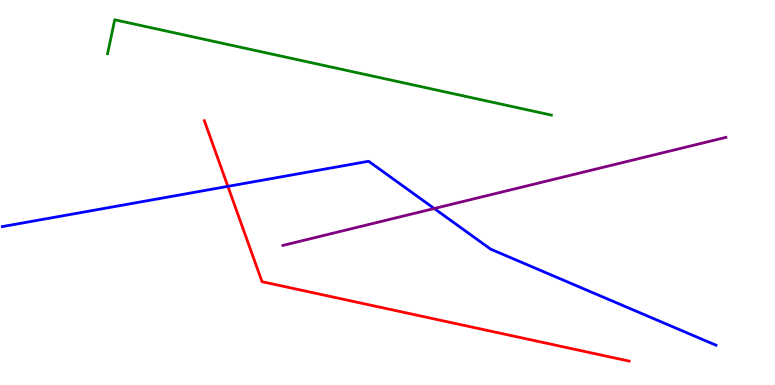[{'lines': ['blue', 'red'], 'intersections': [{'x': 2.94, 'y': 5.16}]}, {'lines': ['green', 'red'], 'intersections': []}, {'lines': ['purple', 'red'], 'intersections': []}, {'lines': ['blue', 'green'], 'intersections': []}, {'lines': ['blue', 'purple'], 'intersections': [{'x': 5.6, 'y': 4.58}]}, {'lines': ['green', 'purple'], 'intersections': []}]